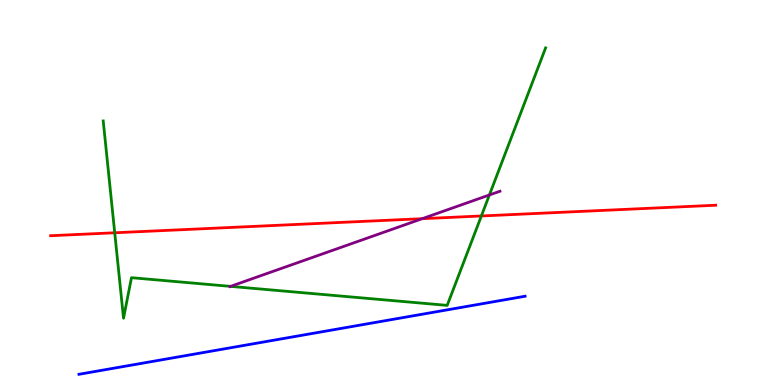[{'lines': ['blue', 'red'], 'intersections': []}, {'lines': ['green', 'red'], 'intersections': [{'x': 1.48, 'y': 3.95}, {'x': 6.21, 'y': 4.39}]}, {'lines': ['purple', 'red'], 'intersections': [{'x': 5.45, 'y': 4.32}]}, {'lines': ['blue', 'green'], 'intersections': []}, {'lines': ['blue', 'purple'], 'intersections': []}, {'lines': ['green', 'purple'], 'intersections': [{'x': 2.97, 'y': 2.56}, {'x': 6.31, 'y': 4.94}]}]